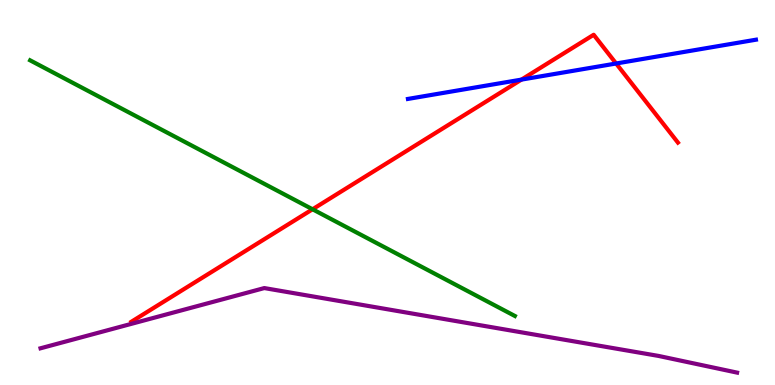[{'lines': ['blue', 'red'], 'intersections': [{'x': 6.73, 'y': 7.93}, {'x': 7.95, 'y': 8.35}]}, {'lines': ['green', 'red'], 'intersections': [{'x': 4.03, 'y': 4.56}]}, {'lines': ['purple', 'red'], 'intersections': []}, {'lines': ['blue', 'green'], 'intersections': []}, {'lines': ['blue', 'purple'], 'intersections': []}, {'lines': ['green', 'purple'], 'intersections': []}]